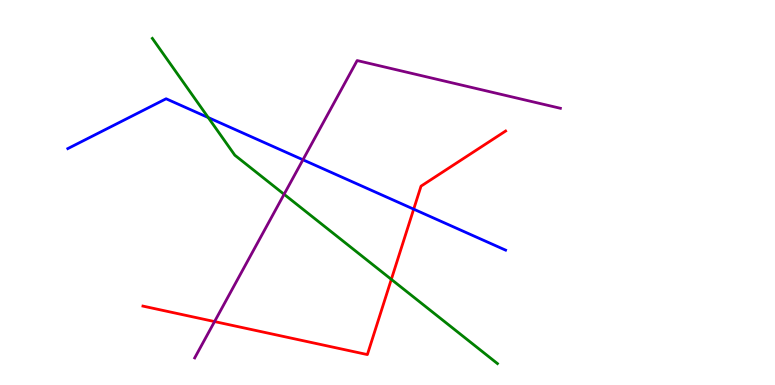[{'lines': ['blue', 'red'], 'intersections': [{'x': 5.34, 'y': 4.57}]}, {'lines': ['green', 'red'], 'intersections': [{'x': 5.05, 'y': 2.74}]}, {'lines': ['purple', 'red'], 'intersections': [{'x': 2.77, 'y': 1.65}]}, {'lines': ['blue', 'green'], 'intersections': [{'x': 2.69, 'y': 6.95}]}, {'lines': ['blue', 'purple'], 'intersections': [{'x': 3.91, 'y': 5.85}]}, {'lines': ['green', 'purple'], 'intersections': [{'x': 3.67, 'y': 4.95}]}]